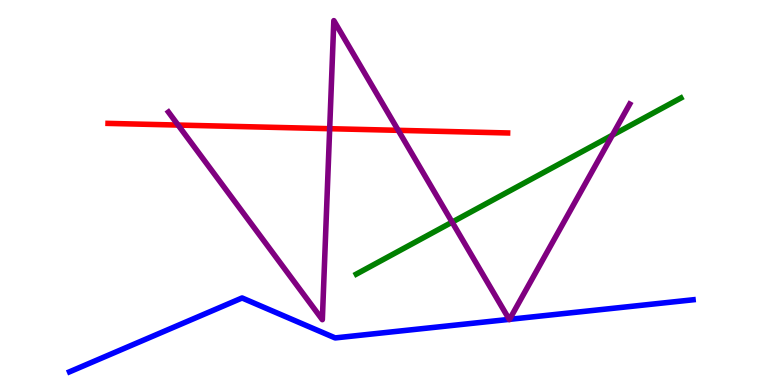[{'lines': ['blue', 'red'], 'intersections': []}, {'lines': ['green', 'red'], 'intersections': []}, {'lines': ['purple', 'red'], 'intersections': [{'x': 2.3, 'y': 6.75}, {'x': 4.25, 'y': 6.66}, {'x': 5.14, 'y': 6.61}]}, {'lines': ['blue', 'green'], 'intersections': []}, {'lines': ['blue', 'purple'], 'intersections': [{'x': 6.57, 'y': 1.7}, {'x': 6.58, 'y': 1.71}]}, {'lines': ['green', 'purple'], 'intersections': [{'x': 5.83, 'y': 4.23}, {'x': 7.9, 'y': 6.49}]}]